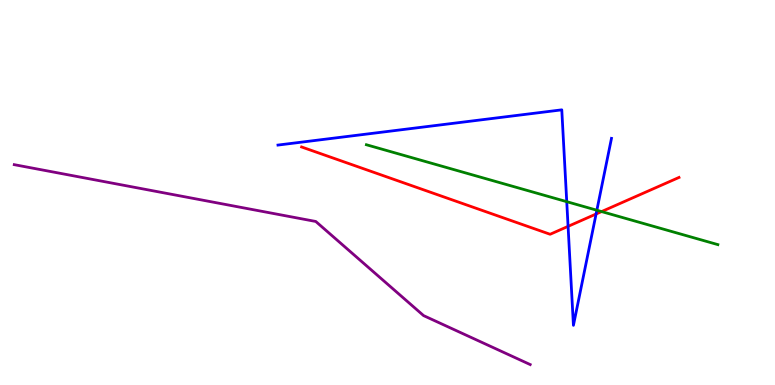[{'lines': ['blue', 'red'], 'intersections': [{'x': 7.33, 'y': 4.12}, {'x': 7.69, 'y': 4.44}]}, {'lines': ['green', 'red'], 'intersections': [{'x': 7.76, 'y': 4.5}]}, {'lines': ['purple', 'red'], 'intersections': []}, {'lines': ['blue', 'green'], 'intersections': [{'x': 7.31, 'y': 4.76}, {'x': 7.7, 'y': 4.54}]}, {'lines': ['blue', 'purple'], 'intersections': []}, {'lines': ['green', 'purple'], 'intersections': []}]